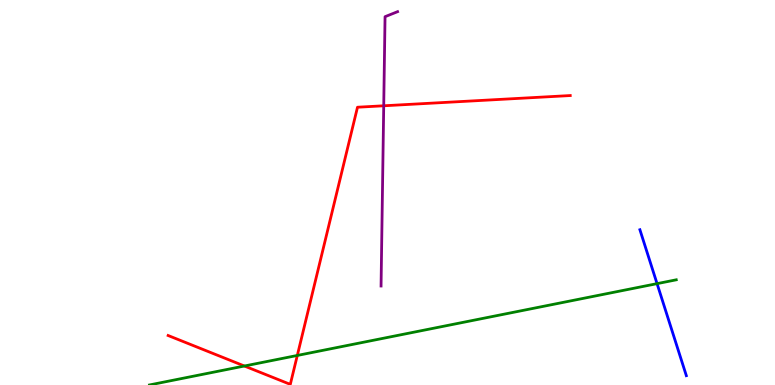[{'lines': ['blue', 'red'], 'intersections': []}, {'lines': ['green', 'red'], 'intersections': [{'x': 3.15, 'y': 0.493}, {'x': 3.84, 'y': 0.768}]}, {'lines': ['purple', 'red'], 'intersections': [{'x': 4.95, 'y': 7.25}]}, {'lines': ['blue', 'green'], 'intersections': [{'x': 8.48, 'y': 2.63}]}, {'lines': ['blue', 'purple'], 'intersections': []}, {'lines': ['green', 'purple'], 'intersections': []}]